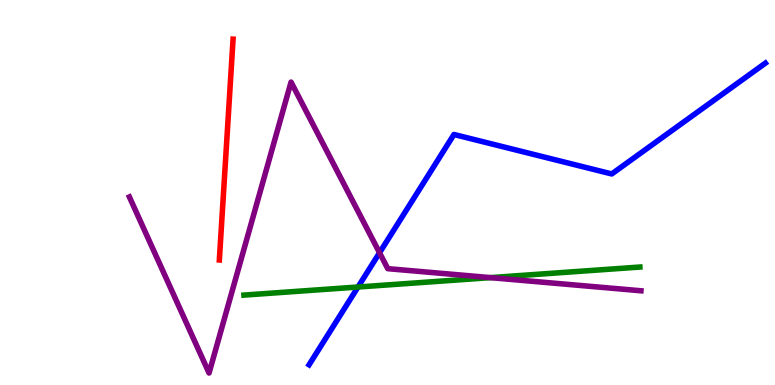[{'lines': ['blue', 'red'], 'intersections': []}, {'lines': ['green', 'red'], 'intersections': []}, {'lines': ['purple', 'red'], 'intersections': []}, {'lines': ['blue', 'green'], 'intersections': [{'x': 4.62, 'y': 2.55}]}, {'lines': ['blue', 'purple'], 'intersections': [{'x': 4.9, 'y': 3.43}]}, {'lines': ['green', 'purple'], 'intersections': [{'x': 6.33, 'y': 2.79}]}]